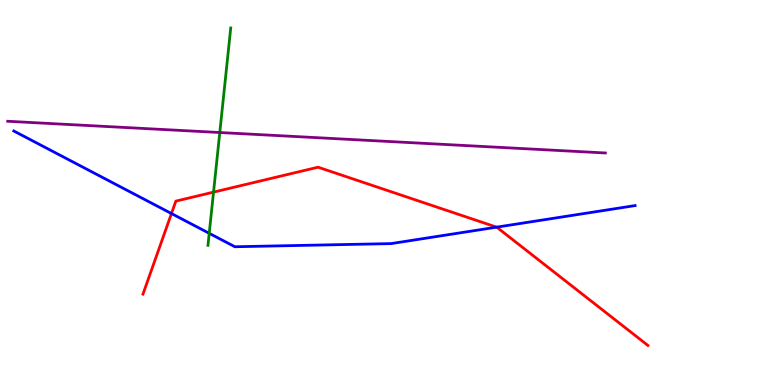[{'lines': ['blue', 'red'], 'intersections': [{'x': 2.21, 'y': 4.45}, {'x': 6.41, 'y': 4.1}]}, {'lines': ['green', 'red'], 'intersections': [{'x': 2.76, 'y': 5.01}]}, {'lines': ['purple', 'red'], 'intersections': []}, {'lines': ['blue', 'green'], 'intersections': [{'x': 2.7, 'y': 3.94}]}, {'lines': ['blue', 'purple'], 'intersections': []}, {'lines': ['green', 'purple'], 'intersections': [{'x': 2.84, 'y': 6.56}]}]